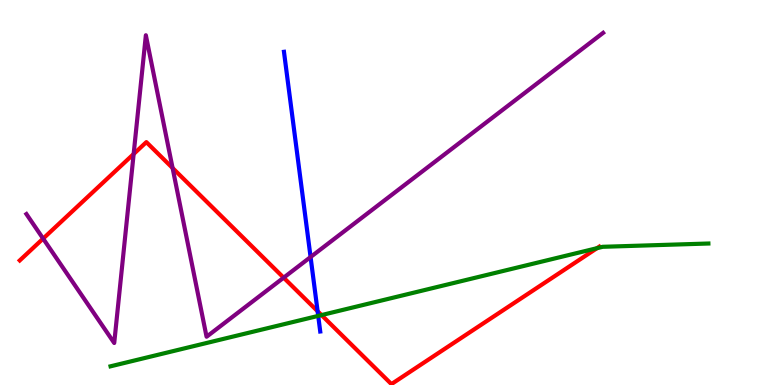[{'lines': ['blue', 'red'], 'intersections': [{'x': 4.1, 'y': 1.92}]}, {'lines': ['green', 'red'], 'intersections': [{'x': 4.15, 'y': 1.82}, {'x': 7.7, 'y': 3.55}]}, {'lines': ['purple', 'red'], 'intersections': [{'x': 0.556, 'y': 3.8}, {'x': 1.72, 'y': 6.0}, {'x': 2.23, 'y': 5.64}, {'x': 3.66, 'y': 2.79}]}, {'lines': ['blue', 'green'], 'intersections': [{'x': 4.11, 'y': 1.8}]}, {'lines': ['blue', 'purple'], 'intersections': [{'x': 4.01, 'y': 3.32}]}, {'lines': ['green', 'purple'], 'intersections': []}]